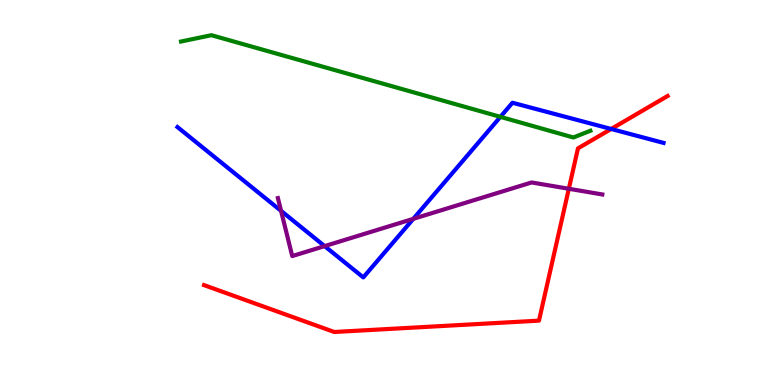[{'lines': ['blue', 'red'], 'intersections': [{'x': 7.89, 'y': 6.65}]}, {'lines': ['green', 'red'], 'intersections': []}, {'lines': ['purple', 'red'], 'intersections': [{'x': 7.34, 'y': 5.1}]}, {'lines': ['blue', 'green'], 'intersections': [{'x': 6.46, 'y': 6.96}]}, {'lines': ['blue', 'purple'], 'intersections': [{'x': 3.63, 'y': 4.52}, {'x': 4.19, 'y': 3.61}, {'x': 5.33, 'y': 4.32}]}, {'lines': ['green', 'purple'], 'intersections': []}]